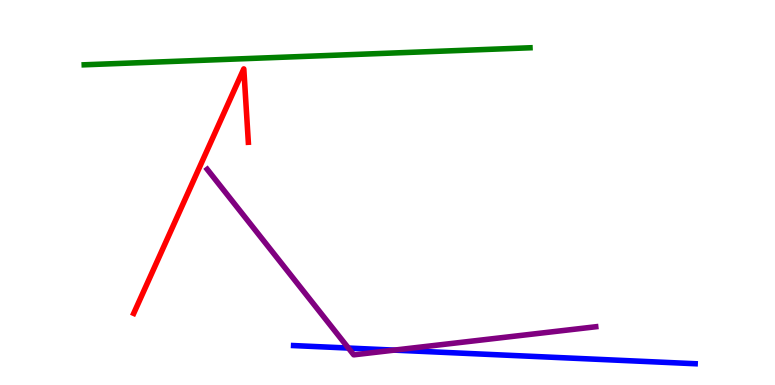[{'lines': ['blue', 'red'], 'intersections': []}, {'lines': ['green', 'red'], 'intersections': []}, {'lines': ['purple', 'red'], 'intersections': []}, {'lines': ['blue', 'green'], 'intersections': []}, {'lines': ['blue', 'purple'], 'intersections': [{'x': 4.5, 'y': 0.96}, {'x': 5.09, 'y': 0.906}]}, {'lines': ['green', 'purple'], 'intersections': []}]